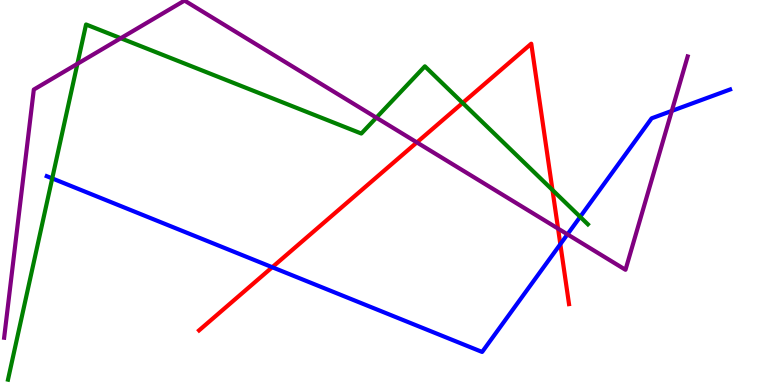[{'lines': ['blue', 'red'], 'intersections': [{'x': 3.51, 'y': 3.06}, {'x': 7.23, 'y': 3.66}]}, {'lines': ['green', 'red'], 'intersections': [{'x': 5.97, 'y': 7.33}, {'x': 7.13, 'y': 5.07}]}, {'lines': ['purple', 'red'], 'intersections': [{'x': 5.38, 'y': 6.3}, {'x': 7.2, 'y': 4.06}]}, {'lines': ['blue', 'green'], 'intersections': [{'x': 0.674, 'y': 5.37}, {'x': 7.49, 'y': 4.37}]}, {'lines': ['blue', 'purple'], 'intersections': [{'x': 7.32, 'y': 3.91}, {'x': 8.67, 'y': 7.12}]}, {'lines': ['green', 'purple'], 'intersections': [{'x': 0.999, 'y': 8.34}, {'x': 1.56, 'y': 9.01}, {'x': 4.86, 'y': 6.94}]}]